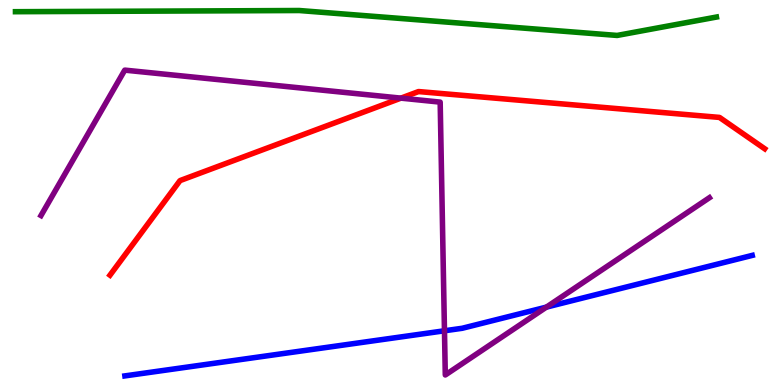[{'lines': ['blue', 'red'], 'intersections': []}, {'lines': ['green', 'red'], 'intersections': []}, {'lines': ['purple', 'red'], 'intersections': [{'x': 5.17, 'y': 7.45}]}, {'lines': ['blue', 'green'], 'intersections': []}, {'lines': ['blue', 'purple'], 'intersections': [{'x': 5.74, 'y': 1.41}, {'x': 7.05, 'y': 2.02}]}, {'lines': ['green', 'purple'], 'intersections': []}]